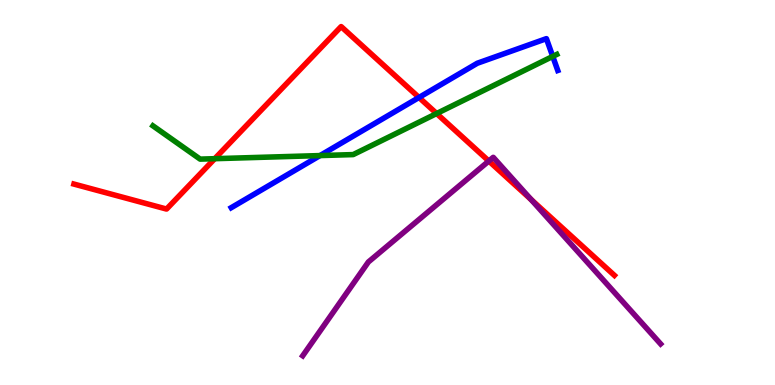[{'lines': ['blue', 'red'], 'intersections': [{'x': 5.41, 'y': 7.47}]}, {'lines': ['green', 'red'], 'intersections': [{'x': 2.77, 'y': 5.88}, {'x': 5.63, 'y': 7.05}]}, {'lines': ['purple', 'red'], 'intersections': [{'x': 6.31, 'y': 5.82}, {'x': 6.85, 'y': 4.82}]}, {'lines': ['blue', 'green'], 'intersections': [{'x': 4.13, 'y': 5.96}, {'x': 7.13, 'y': 8.53}]}, {'lines': ['blue', 'purple'], 'intersections': []}, {'lines': ['green', 'purple'], 'intersections': []}]